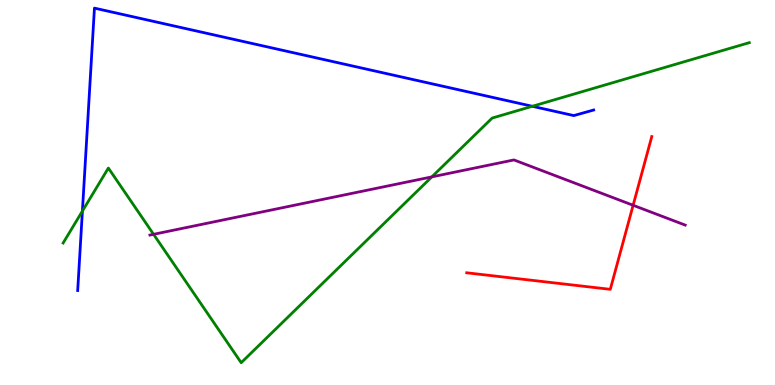[{'lines': ['blue', 'red'], 'intersections': []}, {'lines': ['green', 'red'], 'intersections': []}, {'lines': ['purple', 'red'], 'intersections': [{'x': 8.17, 'y': 4.67}]}, {'lines': ['blue', 'green'], 'intersections': [{'x': 1.06, 'y': 4.52}, {'x': 6.87, 'y': 7.24}]}, {'lines': ['blue', 'purple'], 'intersections': []}, {'lines': ['green', 'purple'], 'intersections': [{'x': 1.98, 'y': 3.91}, {'x': 5.57, 'y': 5.41}]}]